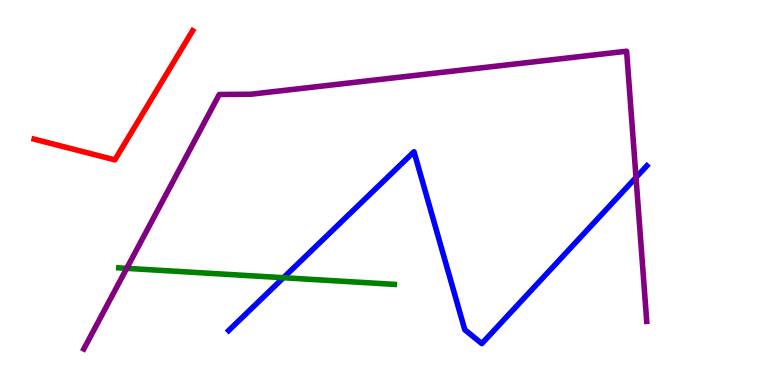[{'lines': ['blue', 'red'], 'intersections': []}, {'lines': ['green', 'red'], 'intersections': []}, {'lines': ['purple', 'red'], 'intersections': []}, {'lines': ['blue', 'green'], 'intersections': [{'x': 3.66, 'y': 2.79}]}, {'lines': ['blue', 'purple'], 'intersections': [{'x': 8.21, 'y': 5.39}]}, {'lines': ['green', 'purple'], 'intersections': [{'x': 1.64, 'y': 3.03}]}]